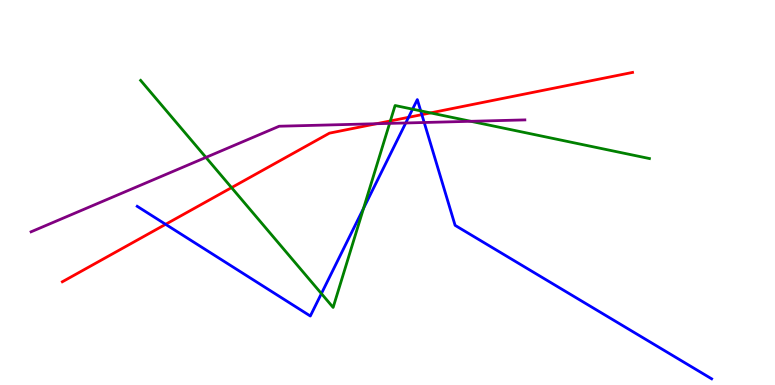[{'lines': ['blue', 'red'], 'intersections': [{'x': 2.14, 'y': 4.17}, {'x': 5.27, 'y': 6.95}, {'x': 5.44, 'y': 7.02}]}, {'lines': ['green', 'red'], 'intersections': [{'x': 2.99, 'y': 5.13}, {'x': 5.04, 'y': 6.86}, {'x': 5.56, 'y': 7.07}]}, {'lines': ['purple', 'red'], 'intersections': [{'x': 4.86, 'y': 6.79}]}, {'lines': ['blue', 'green'], 'intersections': [{'x': 4.15, 'y': 2.37}, {'x': 4.69, 'y': 4.59}, {'x': 5.32, 'y': 7.16}, {'x': 5.43, 'y': 7.12}]}, {'lines': ['blue', 'purple'], 'intersections': [{'x': 5.24, 'y': 6.81}, {'x': 5.47, 'y': 6.82}]}, {'lines': ['green', 'purple'], 'intersections': [{'x': 2.66, 'y': 5.91}, {'x': 5.03, 'y': 6.8}, {'x': 6.07, 'y': 6.85}]}]